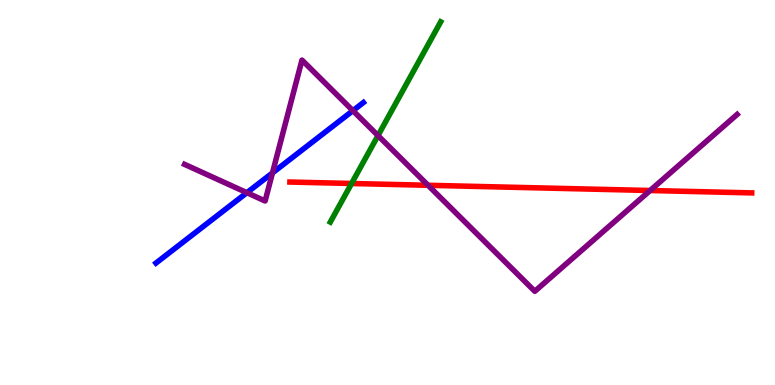[{'lines': ['blue', 'red'], 'intersections': []}, {'lines': ['green', 'red'], 'intersections': [{'x': 4.54, 'y': 5.23}]}, {'lines': ['purple', 'red'], 'intersections': [{'x': 5.52, 'y': 5.19}, {'x': 8.39, 'y': 5.05}]}, {'lines': ['blue', 'green'], 'intersections': []}, {'lines': ['blue', 'purple'], 'intersections': [{'x': 3.19, 'y': 4.99}, {'x': 3.52, 'y': 5.51}, {'x': 4.55, 'y': 7.13}]}, {'lines': ['green', 'purple'], 'intersections': [{'x': 4.88, 'y': 6.48}]}]